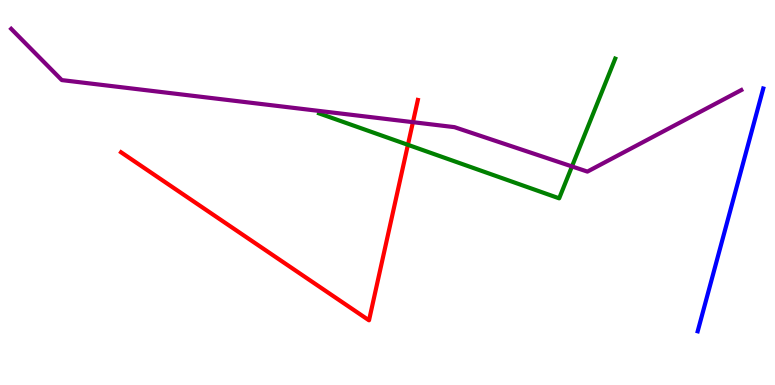[{'lines': ['blue', 'red'], 'intersections': []}, {'lines': ['green', 'red'], 'intersections': [{'x': 5.26, 'y': 6.24}]}, {'lines': ['purple', 'red'], 'intersections': [{'x': 5.33, 'y': 6.83}]}, {'lines': ['blue', 'green'], 'intersections': []}, {'lines': ['blue', 'purple'], 'intersections': []}, {'lines': ['green', 'purple'], 'intersections': [{'x': 7.38, 'y': 5.68}]}]